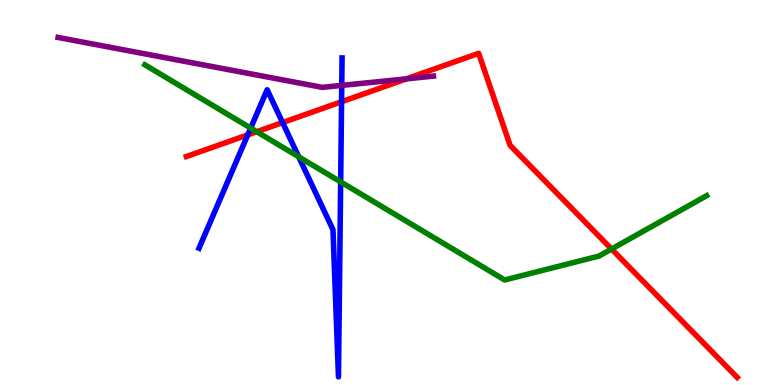[{'lines': ['blue', 'red'], 'intersections': [{'x': 3.2, 'y': 6.5}, {'x': 3.65, 'y': 6.82}, {'x': 4.41, 'y': 7.36}]}, {'lines': ['green', 'red'], 'intersections': [{'x': 3.31, 'y': 6.58}, {'x': 7.89, 'y': 3.53}]}, {'lines': ['purple', 'red'], 'intersections': [{'x': 5.24, 'y': 7.95}]}, {'lines': ['blue', 'green'], 'intersections': [{'x': 3.23, 'y': 6.67}, {'x': 3.85, 'y': 5.93}, {'x': 4.4, 'y': 5.28}]}, {'lines': ['blue', 'purple'], 'intersections': [{'x': 4.41, 'y': 7.78}]}, {'lines': ['green', 'purple'], 'intersections': []}]